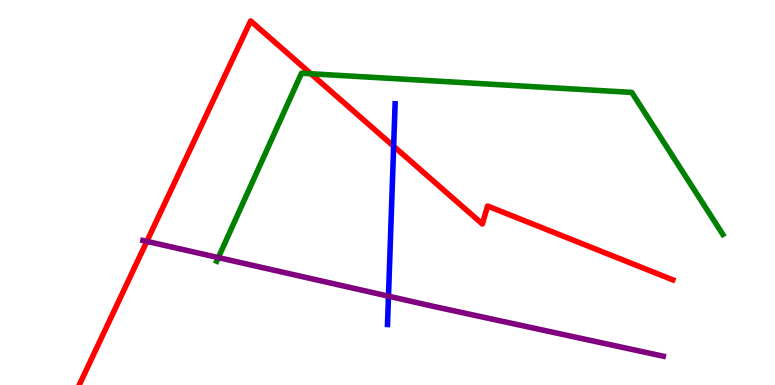[{'lines': ['blue', 'red'], 'intersections': [{'x': 5.08, 'y': 6.2}]}, {'lines': ['green', 'red'], 'intersections': [{'x': 4.01, 'y': 8.08}]}, {'lines': ['purple', 'red'], 'intersections': [{'x': 1.89, 'y': 3.73}]}, {'lines': ['blue', 'green'], 'intersections': []}, {'lines': ['blue', 'purple'], 'intersections': [{'x': 5.01, 'y': 2.31}]}, {'lines': ['green', 'purple'], 'intersections': [{'x': 2.82, 'y': 3.31}]}]